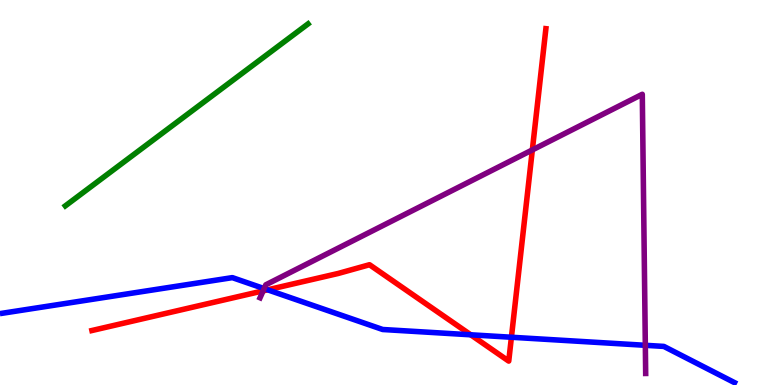[{'lines': ['blue', 'red'], 'intersections': [{'x': 3.45, 'y': 2.47}, {'x': 6.07, 'y': 1.3}, {'x': 6.6, 'y': 1.24}]}, {'lines': ['green', 'red'], 'intersections': []}, {'lines': ['purple', 'red'], 'intersections': [{'x': 3.4, 'y': 2.45}, {'x': 6.87, 'y': 6.11}]}, {'lines': ['blue', 'green'], 'intersections': []}, {'lines': ['blue', 'purple'], 'intersections': [{'x': 3.41, 'y': 2.5}, {'x': 8.33, 'y': 1.03}]}, {'lines': ['green', 'purple'], 'intersections': []}]